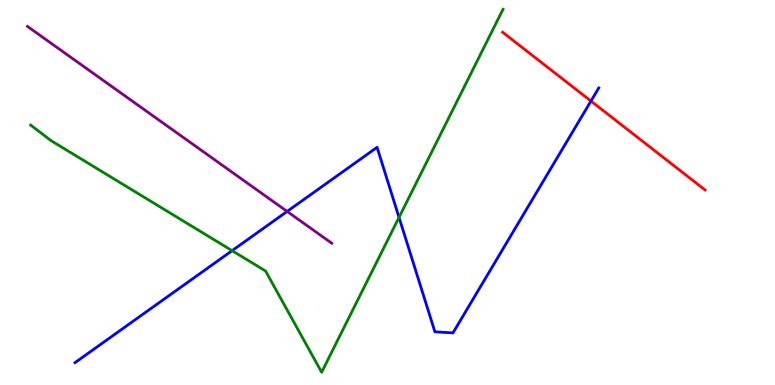[{'lines': ['blue', 'red'], 'intersections': [{'x': 7.63, 'y': 7.37}]}, {'lines': ['green', 'red'], 'intersections': []}, {'lines': ['purple', 'red'], 'intersections': []}, {'lines': ['blue', 'green'], 'intersections': [{'x': 2.99, 'y': 3.49}, {'x': 5.15, 'y': 4.35}]}, {'lines': ['blue', 'purple'], 'intersections': [{'x': 3.7, 'y': 4.51}]}, {'lines': ['green', 'purple'], 'intersections': []}]